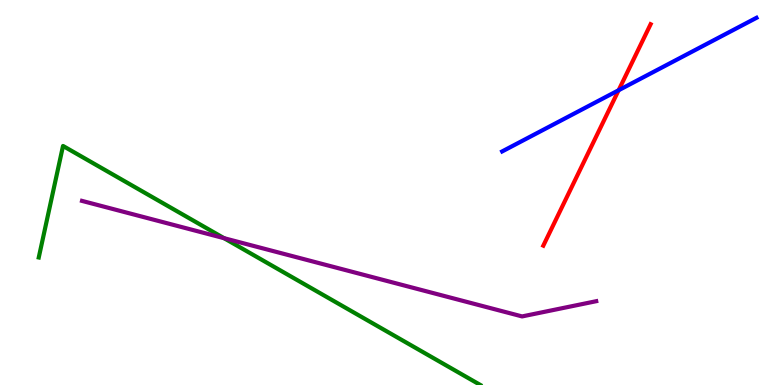[{'lines': ['blue', 'red'], 'intersections': [{'x': 7.98, 'y': 7.66}]}, {'lines': ['green', 'red'], 'intersections': []}, {'lines': ['purple', 'red'], 'intersections': []}, {'lines': ['blue', 'green'], 'intersections': []}, {'lines': ['blue', 'purple'], 'intersections': []}, {'lines': ['green', 'purple'], 'intersections': [{'x': 2.89, 'y': 3.81}]}]